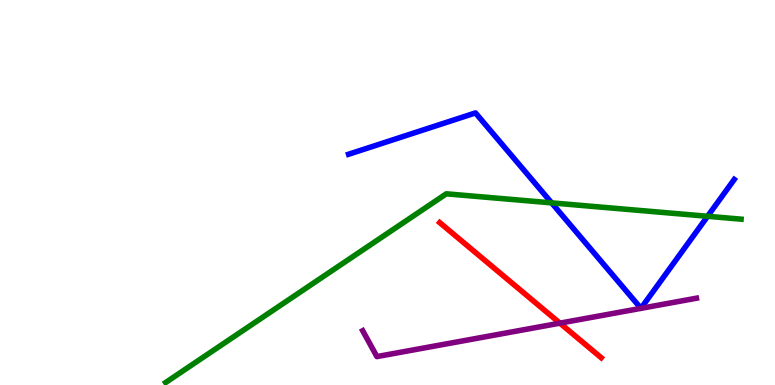[{'lines': ['blue', 'red'], 'intersections': []}, {'lines': ['green', 'red'], 'intersections': []}, {'lines': ['purple', 'red'], 'intersections': [{'x': 7.22, 'y': 1.61}]}, {'lines': ['blue', 'green'], 'intersections': [{'x': 7.12, 'y': 4.73}, {'x': 9.13, 'y': 4.38}]}, {'lines': ['blue', 'purple'], 'intersections': []}, {'lines': ['green', 'purple'], 'intersections': []}]